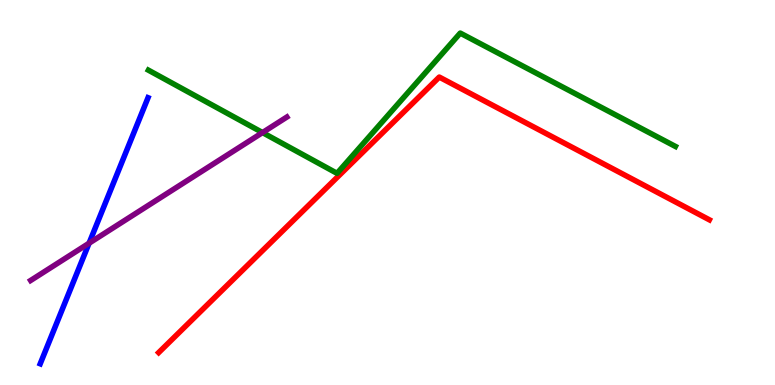[{'lines': ['blue', 'red'], 'intersections': []}, {'lines': ['green', 'red'], 'intersections': []}, {'lines': ['purple', 'red'], 'intersections': []}, {'lines': ['blue', 'green'], 'intersections': []}, {'lines': ['blue', 'purple'], 'intersections': [{'x': 1.15, 'y': 3.68}]}, {'lines': ['green', 'purple'], 'intersections': [{'x': 3.39, 'y': 6.56}]}]